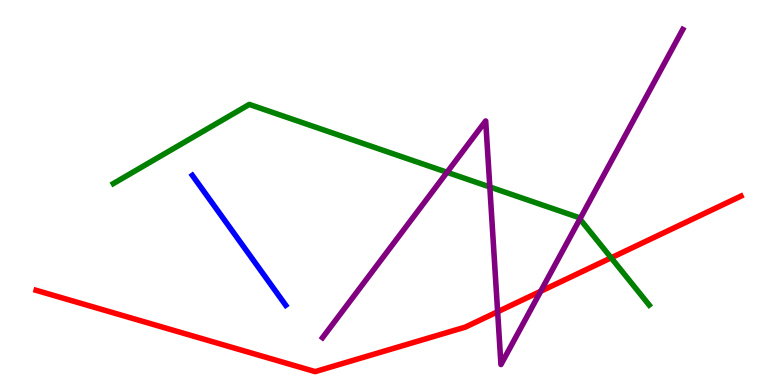[{'lines': ['blue', 'red'], 'intersections': []}, {'lines': ['green', 'red'], 'intersections': [{'x': 7.89, 'y': 3.3}]}, {'lines': ['purple', 'red'], 'intersections': [{'x': 6.42, 'y': 1.9}, {'x': 6.98, 'y': 2.43}]}, {'lines': ['blue', 'green'], 'intersections': []}, {'lines': ['blue', 'purple'], 'intersections': []}, {'lines': ['green', 'purple'], 'intersections': [{'x': 5.77, 'y': 5.53}, {'x': 6.32, 'y': 5.14}, {'x': 7.48, 'y': 4.31}]}]